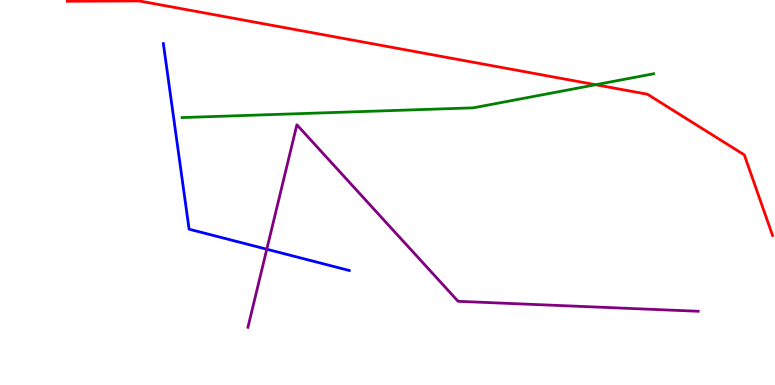[{'lines': ['blue', 'red'], 'intersections': []}, {'lines': ['green', 'red'], 'intersections': [{'x': 7.69, 'y': 7.8}]}, {'lines': ['purple', 'red'], 'intersections': []}, {'lines': ['blue', 'green'], 'intersections': []}, {'lines': ['blue', 'purple'], 'intersections': [{'x': 3.44, 'y': 3.53}]}, {'lines': ['green', 'purple'], 'intersections': []}]